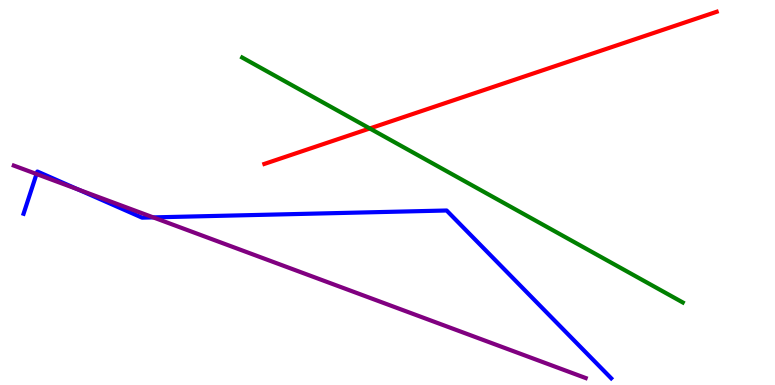[{'lines': ['blue', 'red'], 'intersections': []}, {'lines': ['green', 'red'], 'intersections': [{'x': 4.77, 'y': 6.66}]}, {'lines': ['purple', 'red'], 'intersections': []}, {'lines': ['blue', 'green'], 'intersections': []}, {'lines': ['blue', 'purple'], 'intersections': [{'x': 0.471, 'y': 5.48}, {'x': 1.01, 'y': 5.08}, {'x': 1.98, 'y': 4.35}]}, {'lines': ['green', 'purple'], 'intersections': []}]